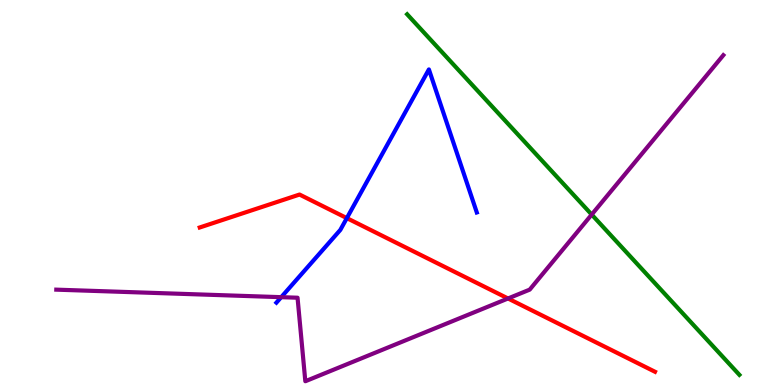[{'lines': ['blue', 'red'], 'intersections': [{'x': 4.48, 'y': 4.33}]}, {'lines': ['green', 'red'], 'intersections': []}, {'lines': ['purple', 'red'], 'intersections': [{'x': 6.56, 'y': 2.25}]}, {'lines': ['blue', 'green'], 'intersections': []}, {'lines': ['blue', 'purple'], 'intersections': [{'x': 3.63, 'y': 2.28}]}, {'lines': ['green', 'purple'], 'intersections': [{'x': 7.63, 'y': 4.43}]}]